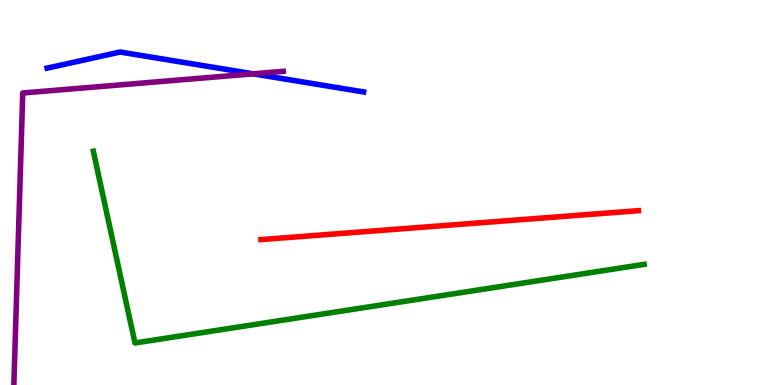[{'lines': ['blue', 'red'], 'intersections': []}, {'lines': ['green', 'red'], 'intersections': []}, {'lines': ['purple', 'red'], 'intersections': []}, {'lines': ['blue', 'green'], 'intersections': []}, {'lines': ['blue', 'purple'], 'intersections': [{'x': 3.27, 'y': 8.08}]}, {'lines': ['green', 'purple'], 'intersections': []}]